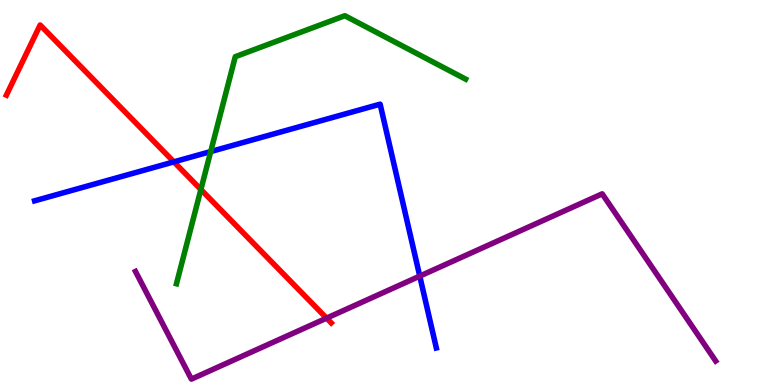[{'lines': ['blue', 'red'], 'intersections': [{'x': 2.24, 'y': 5.8}]}, {'lines': ['green', 'red'], 'intersections': [{'x': 2.59, 'y': 5.08}]}, {'lines': ['purple', 'red'], 'intersections': [{'x': 4.21, 'y': 1.74}]}, {'lines': ['blue', 'green'], 'intersections': [{'x': 2.72, 'y': 6.06}]}, {'lines': ['blue', 'purple'], 'intersections': [{'x': 5.42, 'y': 2.83}]}, {'lines': ['green', 'purple'], 'intersections': []}]